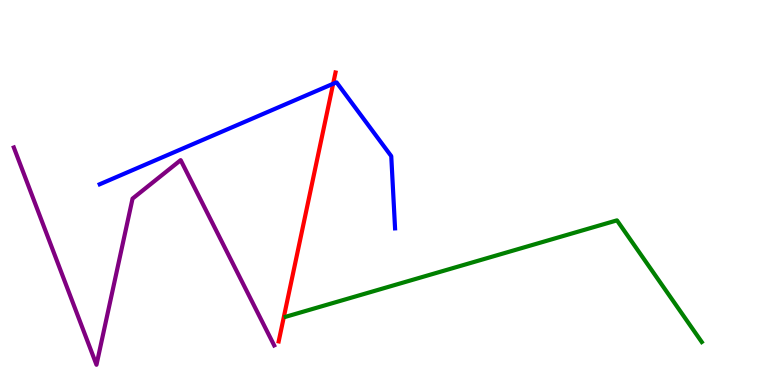[{'lines': ['blue', 'red'], 'intersections': [{'x': 4.3, 'y': 7.82}]}, {'lines': ['green', 'red'], 'intersections': []}, {'lines': ['purple', 'red'], 'intersections': []}, {'lines': ['blue', 'green'], 'intersections': []}, {'lines': ['blue', 'purple'], 'intersections': []}, {'lines': ['green', 'purple'], 'intersections': []}]